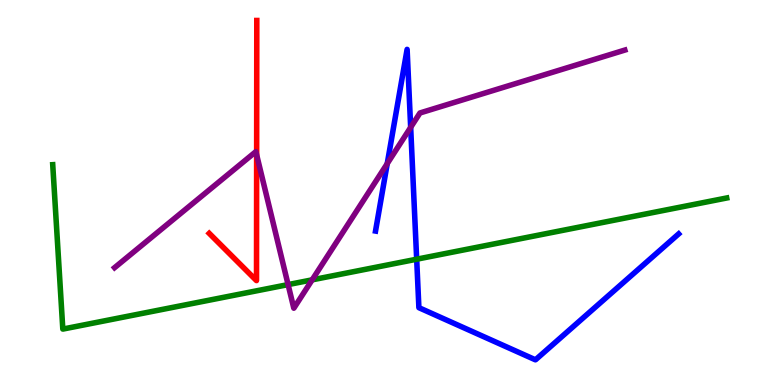[{'lines': ['blue', 'red'], 'intersections': []}, {'lines': ['green', 'red'], 'intersections': []}, {'lines': ['purple', 'red'], 'intersections': [{'x': 3.31, 'y': 5.98}]}, {'lines': ['blue', 'green'], 'intersections': [{'x': 5.38, 'y': 3.27}]}, {'lines': ['blue', 'purple'], 'intersections': [{'x': 5.0, 'y': 5.75}, {'x': 5.3, 'y': 6.69}]}, {'lines': ['green', 'purple'], 'intersections': [{'x': 3.72, 'y': 2.61}, {'x': 4.03, 'y': 2.73}]}]